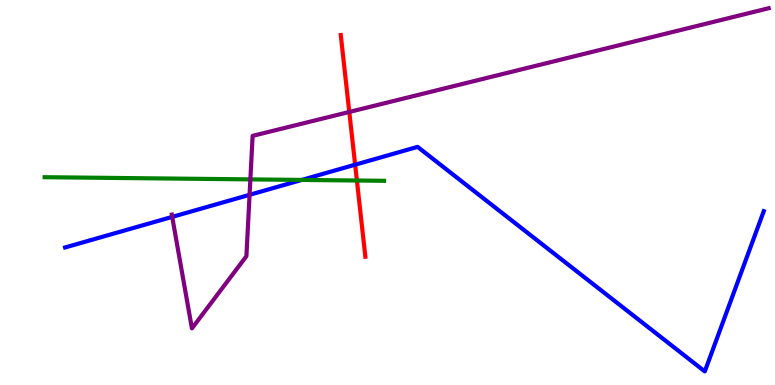[{'lines': ['blue', 'red'], 'intersections': [{'x': 4.58, 'y': 5.72}]}, {'lines': ['green', 'red'], 'intersections': [{'x': 4.61, 'y': 5.31}]}, {'lines': ['purple', 'red'], 'intersections': [{'x': 4.51, 'y': 7.09}]}, {'lines': ['blue', 'green'], 'intersections': [{'x': 3.89, 'y': 5.33}]}, {'lines': ['blue', 'purple'], 'intersections': [{'x': 2.22, 'y': 4.37}, {'x': 3.22, 'y': 4.94}]}, {'lines': ['green', 'purple'], 'intersections': [{'x': 3.23, 'y': 5.34}]}]